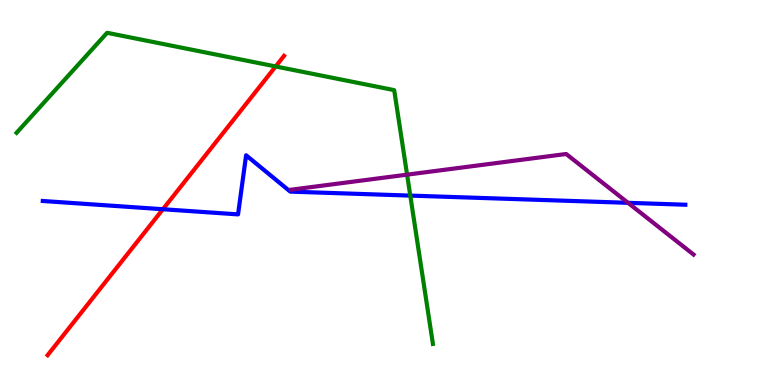[{'lines': ['blue', 'red'], 'intersections': [{'x': 2.1, 'y': 4.57}]}, {'lines': ['green', 'red'], 'intersections': [{'x': 3.56, 'y': 8.27}]}, {'lines': ['purple', 'red'], 'intersections': []}, {'lines': ['blue', 'green'], 'intersections': [{'x': 5.29, 'y': 4.92}]}, {'lines': ['blue', 'purple'], 'intersections': [{'x': 8.1, 'y': 4.73}]}, {'lines': ['green', 'purple'], 'intersections': [{'x': 5.25, 'y': 5.46}]}]